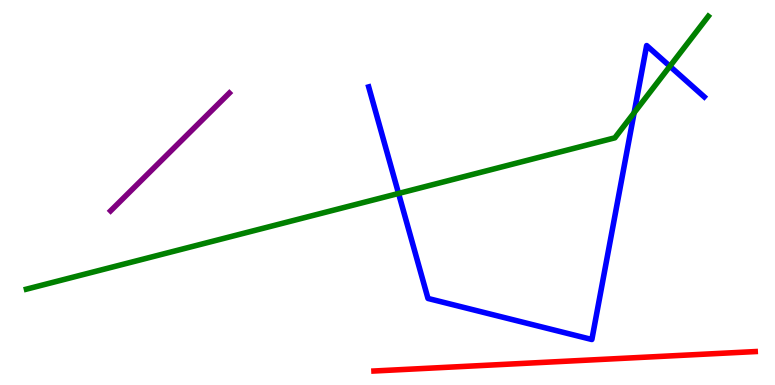[{'lines': ['blue', 'red'], 'intersections': []}, {'lines': ['green', 'red'], 'intersections': []}, {'lines': ['purple', 'red'], 'intersections': []}, {'lines': ['blue', 'green'], 'intersections': [{'x': 5.14, 'y': 4.98}, {'x': 8.18, 'y': 7.07}, {'x': 8.64, 'y': 8.28}]}, {'lines': ['blue', 'purple'], 'intersections': []}, {'lines': ['green', 'purple'], 'intersections': []}]